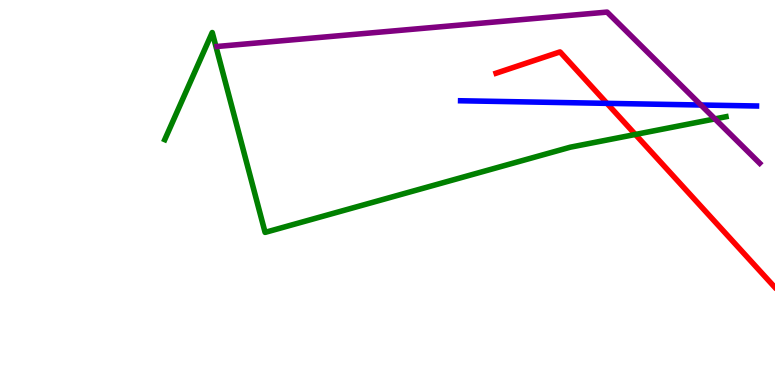[{'lines': ['blue', 'red'], 'intersections': [{'x': 7.83, 'y': 7.32}]}, {'lines': ['green', 'red'], 'intersections': [{'x': 8.2, 'y': 6.51}]}, {'lines': ['purple', 'red'], 'intersections': []}, {'lines': ['blue', 'green'], 'intersections': []}, {'lines': ['blue', 'purple'], 'intersections': [{'x': 9.04, 'y': 7.27}]}, {'lines': ['green', 'purple'], 'intersections': [{'x': 9.22, 'y': 6.91}]}]